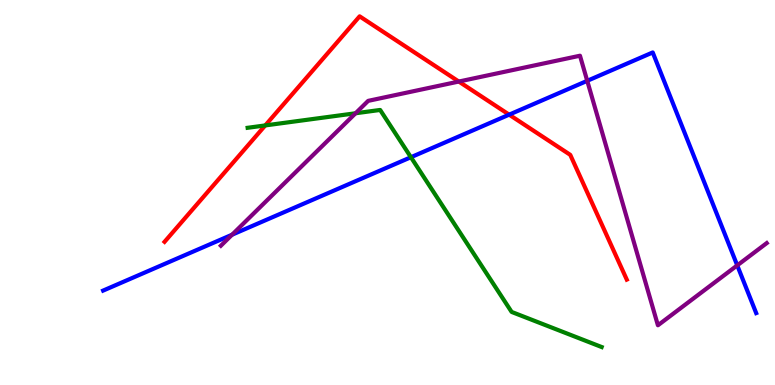[{'lines': ['blue', 'red'], 'intersections': [{'x': 6.57, 'y': 7.02}]}, {'lines': ['green', 'red'], 'intersections': [{'x': 3.42, 'y': 6.74}]}, {'lines': ['purple', 'red'], 'intersections': [{'x': 5.92, 'y': 7.88}]}, {'lines': ['blue', 'green'], 'intersections': [{'x': 5.3, 'y': 5.92}]}, {'lines': ['blue', 'purple'], 'intersections': [{'x': 2.99, 'y': 3.9}, {'x': 7.58, 'y': 7.9}, {'x': 9.51, 'y': 3.11}]}, {'lines': ['green', 'purple'], 'intersections': [{'x': 4.59, 'y': 7.06}]}]